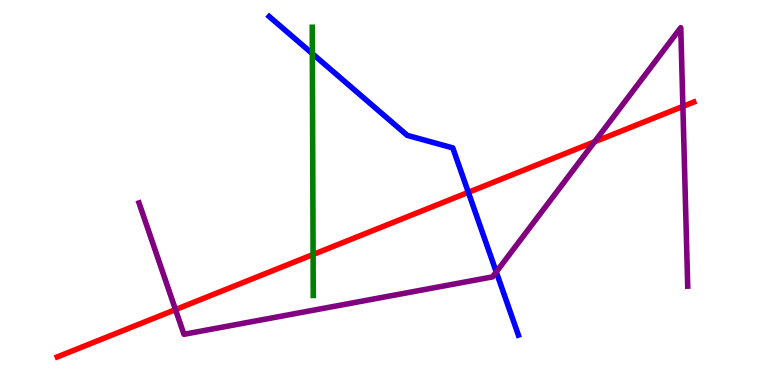[{'lines': ['blue', 'red'], 'intersections': [{'x': 6.04, 'y': 5.0}]}, {'lines': ['green', 'red'], 'intersections': [{'x': 4.04, 'y': 3.39}]}, {'lines': ['purple', 'red'], 'intersections': [{'x': 2.26, 'y': 1.96}, {'x': 7.67, 'y': 6.32}, {'x': 8.81, 'y': 7.24}]}, {'lines': ['blue', 'green'], 'intersections': [{'x': 4.03, 'y': 8.61}]}, {'lines': ['blue', 'purple'], 'intersections': [{'x': 6.4, 'y': 2.94}]}, {'lines': ['green', 'purple'], 'intersections': []}]